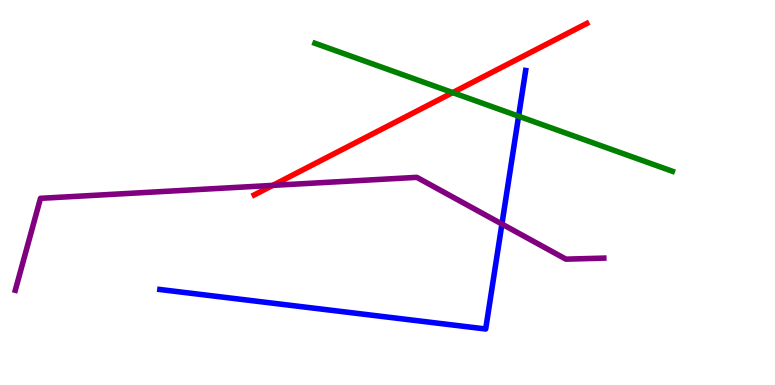[{'lines': ['blue', 'red'], 'intersections': []}, {'lines': ['green', 'red'], 'intersections': [{'x': 5.84, 'y': 7.6}]}, {'lines': ['purple', 'red'], 'intersections': [{'x': 3.52, 'y': 5.19}]}, {'lines': ['blue', 'green'], 'intersections': [{'x': 6.69, 'y': 6.98}]}, {'lines': ['blue', 'purple'], 'intersections': [{'x': 6.48, 'y': 4.18}]}, {'lines': ['green', 'purple'], 'intersections': []}]